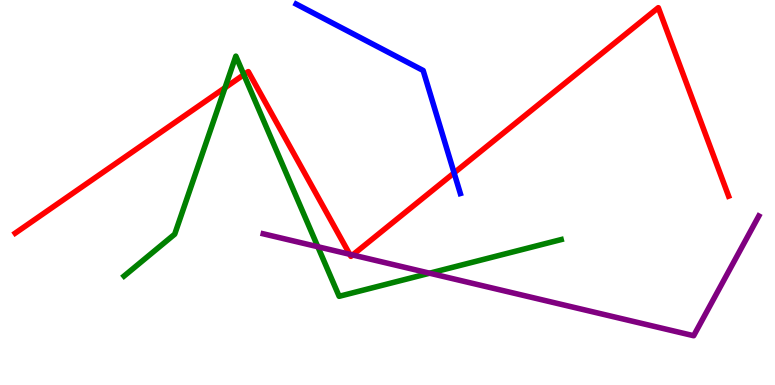[{'lines': ['blue', 'red'], 'intersections': [{'x': 5.86, 'y': 5.51}]}, {'lines': ['green', 'red'], 'intersections': [{'x': 2.9, 'y': 7.72}, {'x': 3.15, 'y': 8.06}]}, {'lines': ['purple', 'red'], 'intersections': [{'x': 4.51, 'y': 3.4}, {'x': 4.55, 'y': 3.38}]}, {'lines': ['blue', 'green'], 'intersections': []}, {'lines': ['blue', 'purple'], 'intersections': []}, {'lines': ['green', 'purple'], 'intersections': [{'x': 4.1, 'y': 3.59}, {'x': 5.54, 'y': 2.9}]}]